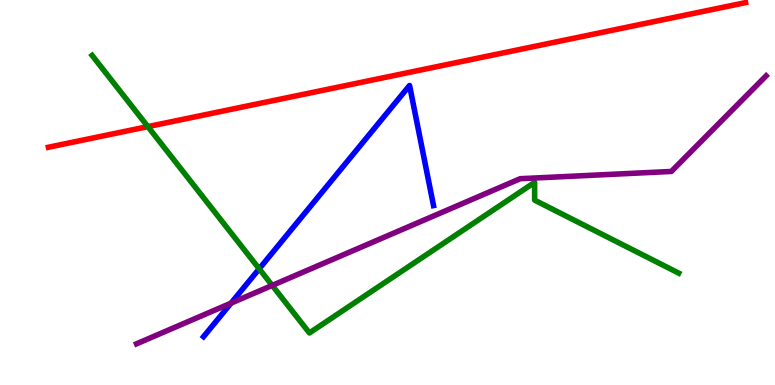[{'lines': ['blue', 'red'], 'intersections': []}, {'lines': ['green', 'red'], 'intersections': [{'x': 1.91, 'y': 6.71}]}, {'lines': ['purple', 'red'], 'intersections': []}, {'lines': ['blue', 'green'], 'intersections': [{'x': 3.34, 'y': 3.02}]}, {'lines': ['blue', 'purple'], 'intersections': [{'x': 2.98, 'y': 2.13}]}, {'lines': ['green', 'purple'], 'intersections': [{'x': 3.51, 'y': 2.59}]}]